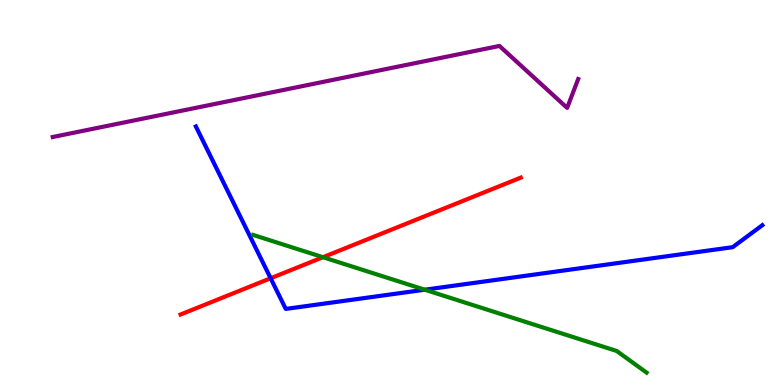[{'lines': ['blue', 'red'], 'intersections': [{'x': 3.49, 'y': 2.77}]}, {'lines': ['green', 'red'], 'intersections': [{'x': 4.17, 'y': 3.32}]}, {'lines': ['purple', 'red'], 'intersections': []}, {'lines': ['blue', 'green'], 'intersections': [{'x': 5.48, 'y': 2.47}]}, {'lines': ['blue', 'purple'], 'intersections': []}, {'lines': ['green', 'purple'], 'intersections': []}]